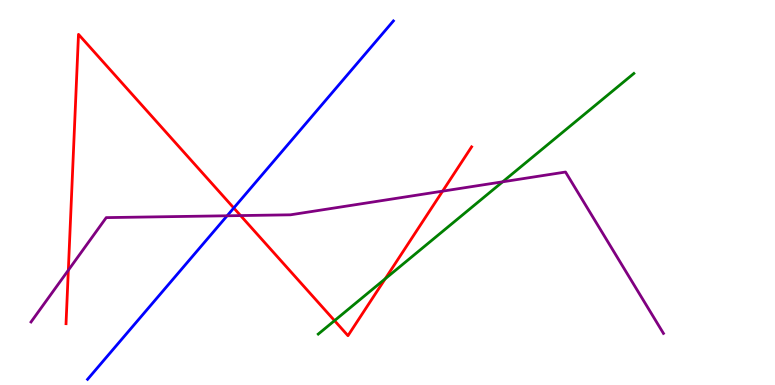[{'lines': ['blue', 'red'], 'intersections': [{'x': 3.02, 'y': 4.6}]}, {'lines': ['green', 'red'], 'intersections': [{'x': 4.32, 'y': 1.67}, {'x': 4.97, 'y': 2.76}]}, {'lines': ['purple', 'red'], 'intersections': [{'x': 0.882, 'y': 2.98}, {'x': 3.1, 'y': 4.4}, {'x': 5.71, 'y': 5.04}]}, {'lines': ['blue', 'green'], 'intersections': []}, {'lines': ['blue', 'purple'], 'intersections': [{'x': 2.93, 'y': 4.4}]}, {'lines': ['green', 'purple'], 'intersections': [{'x': 6.49, 'y': 5.28}]}]